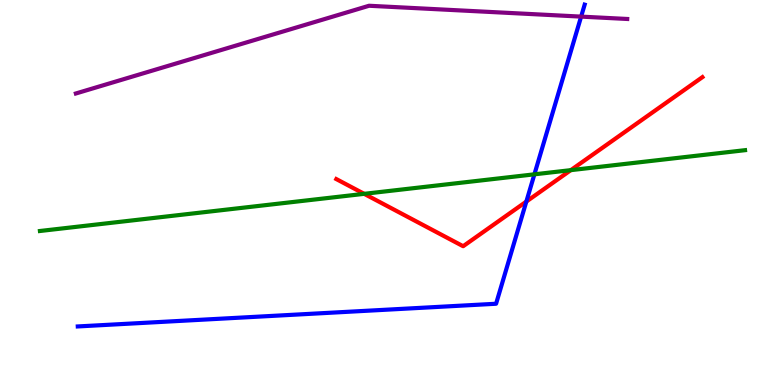[{'lines': ['blue', 'red'], 'intersections': [{'x': 6.79, 'y': 4.76}]}, {'lines': ['green', 'red'], 'intersections': [{'x': 4.7, 'y': 4.97}, {'x': 7.37, 'y': 5.58}]}, {'lines': ['purple', 'red'], 'intersections': []}, {'lines': ['blue', 'green'], 'intersections': [{'x': 6.9, 'y': 5.47}]}, {'lines': ['blue', 'purple'], 'intersections': [{'x': 7.5, 'y': 9.57}]}, {'lines': ['green', 'purple'], 'intersections': []}]